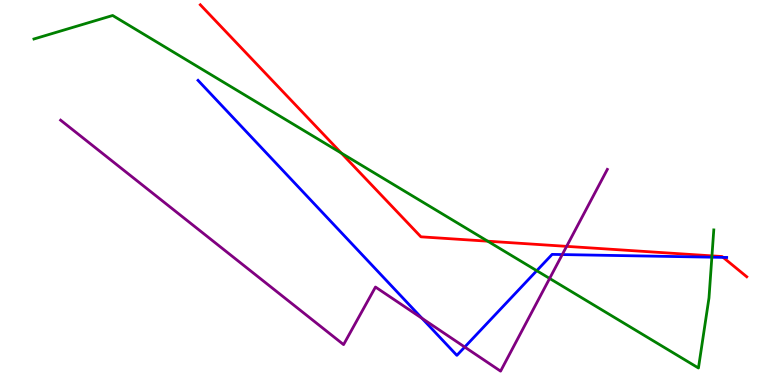[{'lines': ['blue', 'red'], 'intersections': [{'x': 9.33, 'y': 3.31}]}, {'lines': ['green', 'red'], 'intersections': [{'x': 4.4, 'y': 6.02}, {'x': 6.29, 'y': 3.74}, {'x': 9.19, 'y': 3.35}]}, {'lines': ['purple', 'red'], 'intersections': [{'x': 7.31, 'y': 3.6}]}, {'lines': ['blue', 'green'], 'intersections': [{'x': 6.93, 'y': 2.97}, {'x': 9.19, 'y': 3.32}]}, {'lines': ['blue', 'purple'], 'intersections': [{'x': 5.45, 'y': 1.73}, {'x': 6.0, 'y': 0.986}, {'x': 7.26, 'y': 3.39}]}, {'lines': ['green', 'purple'], 'intersections': [{'x': 7.09, 'y': 2.77}]}]